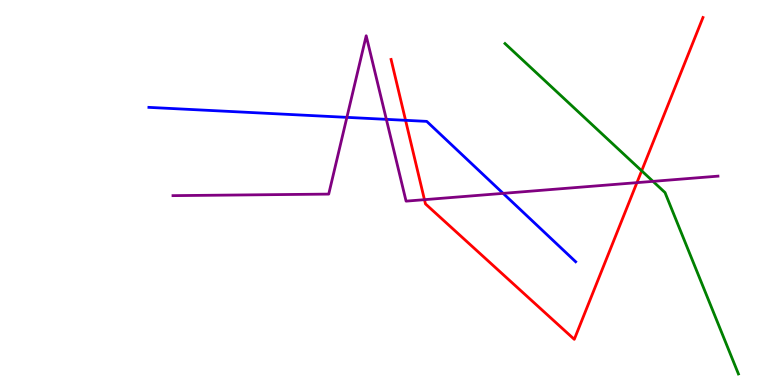[{'lines': ['blue', 'red'], 'intersections': [{'x': 5.23, 'y': 6.87}]}, {'lines': ['green', 'red'], 'intersections': [{'x': 8.28, 'y': 5.56}]}, {'lines': ['purple', 'red'], 'intersections': [{'x': 5.48, 'y': 4.81}, {'x': 8.22, 'y': 5.26}]}, {'lines': ['blue', 'green'], 'intersections': []}, {'lines': ['blue', 'purple'], 'intersections': [{'x': 4.48, 'y': 6.95}, {'x': 4.99, 'y': 6.9}, {'x': 6.49, 'y': 4.98}]}, {'lines': ['green', 'purple'], 'intersections': [{'x': 8.43, 'y': 5.29}]}]